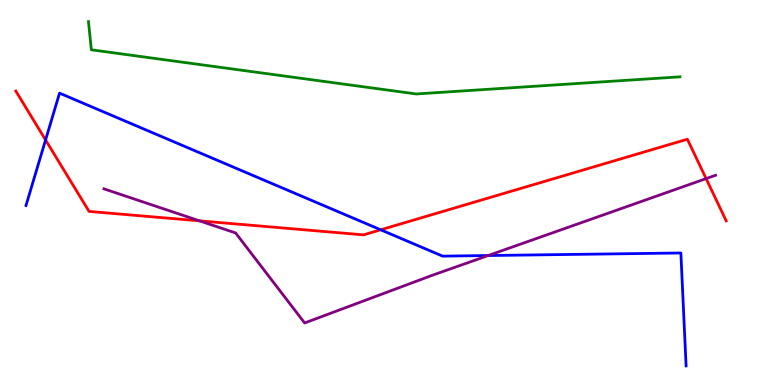[{'lines': ['blue', 'red'], 'intersections': [{'x': 0.588, 'y': 6.37}, {'x': 4.91, 'y': 4.03}]}, {'lines': ['green', 'red'], 'intersections': []}, {'lines': ['purple', 'red'], 'intersections': [{'x': 2.57, 'y': 4.26}, {'x': 9.11, 'y': 5.36}]}, {'lines': ['blue', 'green'], 'intersections': []}, {'lines': ['blue', 'purple'], 'intersections': [{'x': 6.3, 'y': 3.36}]}, {'lines': ['green', 'purple'], 'intersections': []}]